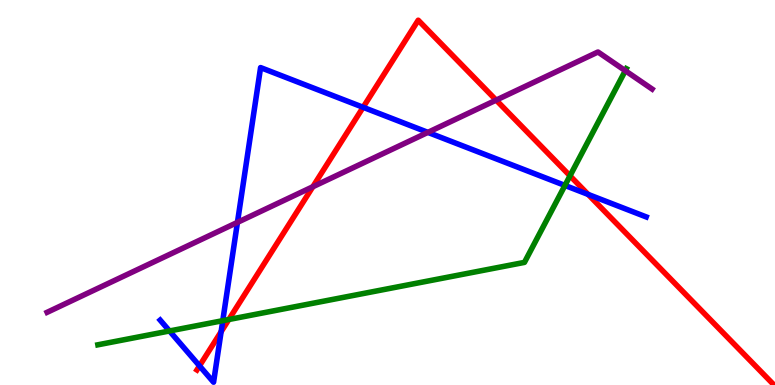[{'lines': ['blue', 'red'], 'intersections': [{'x': 2.57, 'y': 0.497}, {'x': 2.85, 'y': 1.38}, {'x': 4.69, 'y': 7.21}, {'x': 7.59, 'y': 4.95}]}, {'lines': ['green', 'red'], 'intersections': [{'x': 2.95, 'y': 1.7}, {'x': 7.35, 'y': 5.43}]}, {'lines': ['purple', 'red'], 'intersections': [{'x': 4.04, 'y': 5.15}, {'x': 6.4, 'y': 7.4}]}, {'lines': ['blue', 'green'], 'intersections': [{'x': 2.19, 'y': 1.4}, {'x': 2.87, 'y': 1.67}, {'x': 7.29, 'y': 5.18}]}, {'lines': ['blue', 'purple'], 'intersections': [{'x': 3.06, 'y': 4.22}, {'x': 5.52, 'y': 6.56}]}, {'lines': ['green', 'purple'], 'intersections': [{'x': 8.07, 'y': 8.16}]}]